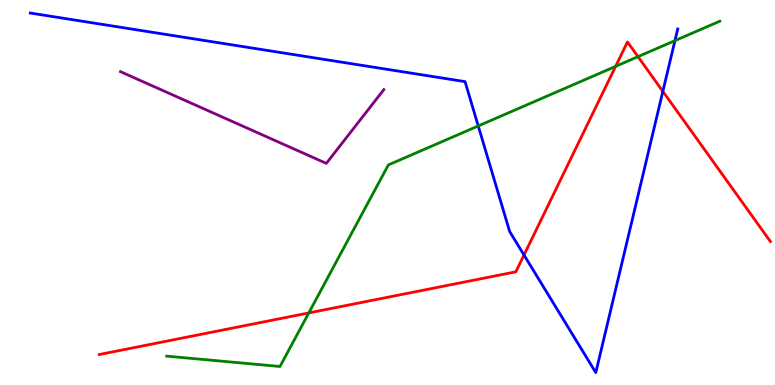[{'lines': ['blue', 'red'], 'intersections': [{'x': 6.76, 'y': 3.38}, {'x': 8.55, 'y': 7.63}]}, {'lines': ['green', 'red'], 'intersections': [{'x': 3.98, 'y': 1.87}, {'x': 7.94, 'y': 8.28}, {'x': 8.23, 'y': 8.53}]}, {'lines': ['purple', 'red'], 'intersections': []}, {'lines': ['blue', 'green'], 'intersections': [{'x': 6.17, 'y': 6.73}, {'x': 8.71, 'y': 8.94}]}, {'lines': ['blue', 'purple'], 'intersections': []}, {'lines': ['green', 'purple'], 'intersections': []}]